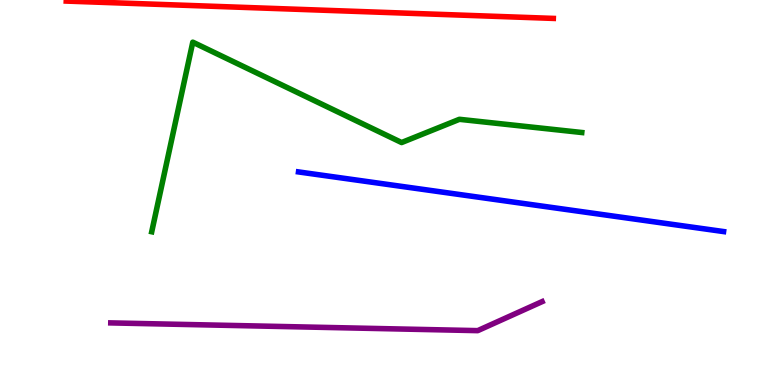[{'lines': ['blue', 'red'], 'intersections': []}, {'lines': ['green', 'red'], 'intersections': []}, {'lines': ['purple', 'red'], 'intersections': []}, {'lines': ['blue', 'green'], 'intersections': []}, {'lines': ['blue', 'purple'], 'intersections': []}, {'lines': ['green', 'purple'], 'intersections': []}]